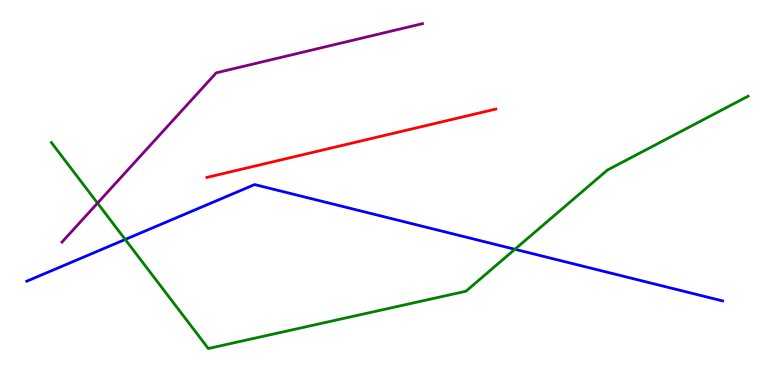[{'lines': ['blue', 'red'], 'intersections': []}, {'lines': ['green', 'red'], 'intersections': []}, {'lines': ['purple', 'red'], 'intersections': []}, {'lines': ['blue', 'green'], 'intersections': [{'x': 1.62, 'y': 3.78}, {'x': 6.64, 'y': 3.53}]}, {'lines': ['blue', 'purple'], 'intersections': []}, {'lines': ['green', 'purple'], 'intersections': [{'x': 1.26, 'y': 4.72}]}]